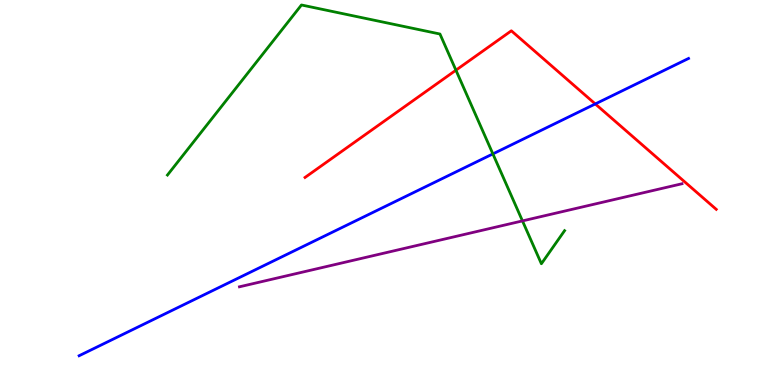[{'lines': ['blue', 'red'], 'intersections': [{'x': 7.68, 'y': 7.3}]}, {'lines': ['green', 'red'], 'intersections': [{'x': 5.88, 'y': 8.18}]}, {'lines': ['purple', 'red'], 'intersections': []}, {'lines': ['blue', 'green'], 'intersections': [{'x': 6.36, 'y': 6.0}]}, {'lines': ['blue', 'purple'], 'intersections': []}, {'lines': ['green', 'purple'], 'intersections': [{'x': 6.74, 'y': 4.26}]}]